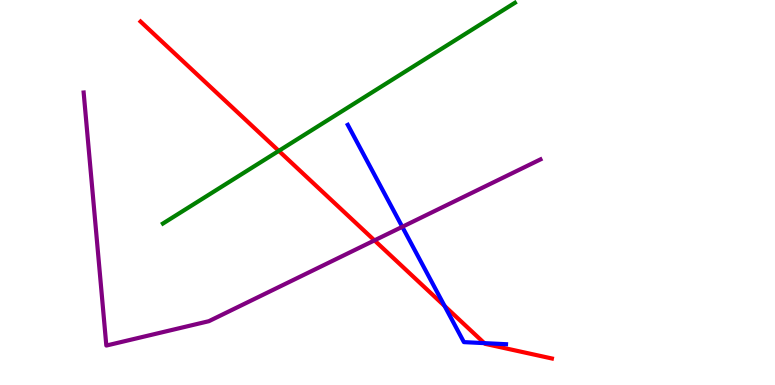[{'lines': ['blue', 'red'], 'intersections': [{'x': 5.74, 'y': 2.05}, {'x': 6.25, 'y': 1.09}]}, {'lines': ['green', 'red'], 'intersections': [{'x': 3.6, 'y': 6.08}]}, {'lines': ['purple', 'red'], 'intersections': [{'x': 4.83, 'y': 3.76}]}, {'lines': ['blue', 'green'], 'intersections': []}, {'lines': ['blue', 'purple'], 'intersections': [{'x': 5.19, 'y': 4.11}]}, {'lines': ['green', 'purple'], 'intersections': []}]